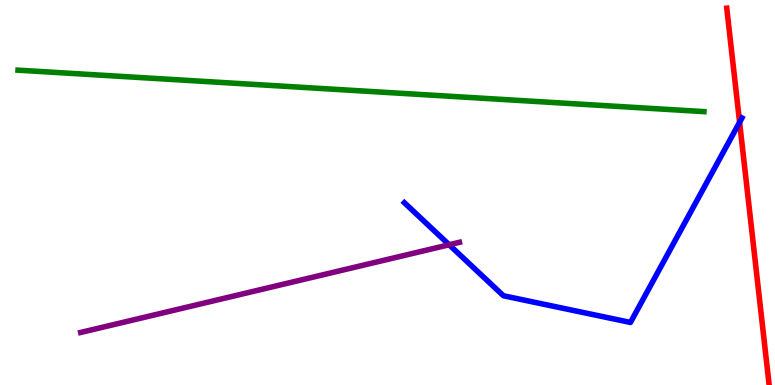[{'lines': ['blue', 'red'], 'intersections': [{'x': 9.54, 'y': 6.82}]}, {'lines': ['green', 'red'], 'intersections': []}, {'lines': ['purple', 'red'], 'intersections': []}, {'lines': ['blue', 'green'], 'intersections': []}, {'lines': ['blue', 'purple'], 'intersections': [{'x': 5.8, 'y': 3.64}]}, {'lines': ['green', 'purple'], 'intersections': []}]